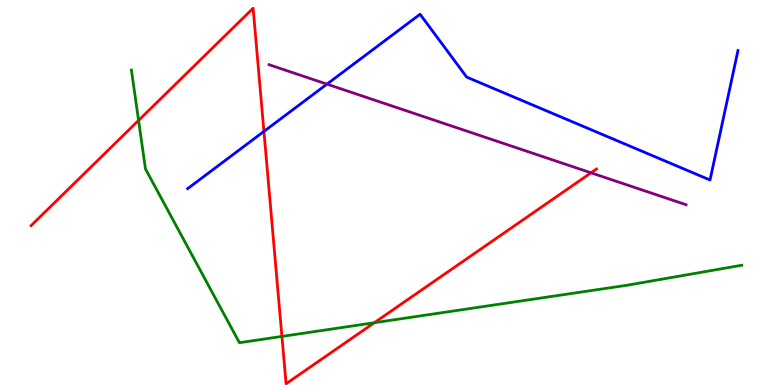[{'lines': ['blue', 'red'], 'intersections': [{'x': 3.41, 'y': 6.59}]}, {'lines': ['green', 'red'], 'intersections': [{'x': 1.79, 'y': 6.87}, {'x': 3.64, 'y': 1.26}, {'x': 4.83, 'y': 1.62}]}, {'lines': ['purple', 'red'], 'intersections': [{'x': 7.63, 'y': 5.51}]}, {'lines': ['blue', 'green'], 'intersections': []}, {'lines': ['blue', 'purple'], 'intersections': [{'x': 4.22, 'y': 7.81}]}, {'lines': ['green', 'purple'], 'intersections': []}]